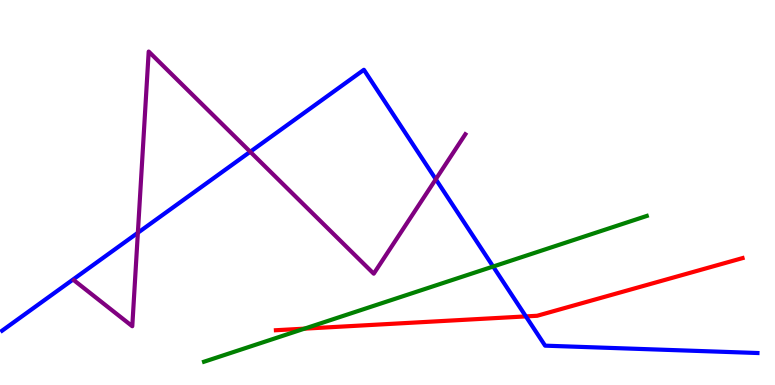[{'lines': ['blue', 'red'], 'intersections': [{'x': 6.79, 'y': 1.78}]}, {'lines': ['green', 'red'], 'intersections': [{'x': 3.93, 'y': 1.46}]}, {'lines': ['purple', 'red'], 'intersections': []}, {'lines': ['blue', 'green'], 'intersections': [{'x': 6.36, 'y': 3.08}]}, {'lines': ['blue', 'purple'], 'intersections': [{'x': 1.78, 'y': 3.95}, {'x': 3.23, 'y': 6.06}, {'x': 5.62, 'y': 5.34}]}, {'lines': ['green', 'purple'], 'intersections': []}]